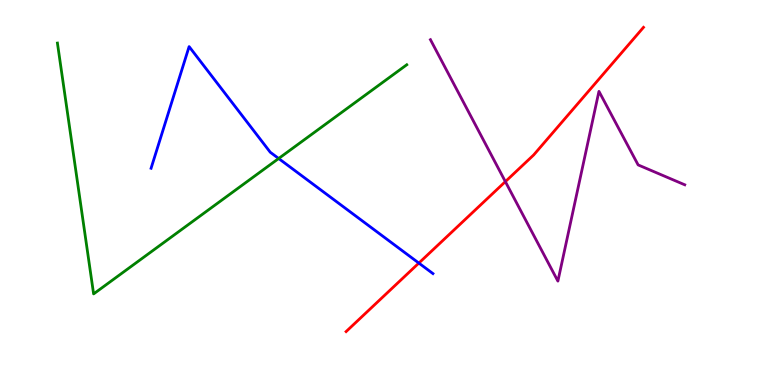[{'lines': ['blue', 'red'], 'intersections': [{'x': 5.4, 'y': 3.17}]}, {'lines': ['green', 'red'], 'intersections': []}, {'lines': ['purple', 'red'], 'intersections': [{'x': 6.52, 'y': 5.28}]}, {'lines': ['blue', 'green'], 'intersections': [{'x': 3.6, 'y': 5.88}]}, {'lines': ['blue', 'purple'], 'intersections': []}, {'lines': ['green', 'purple'], 'intersections': []}]